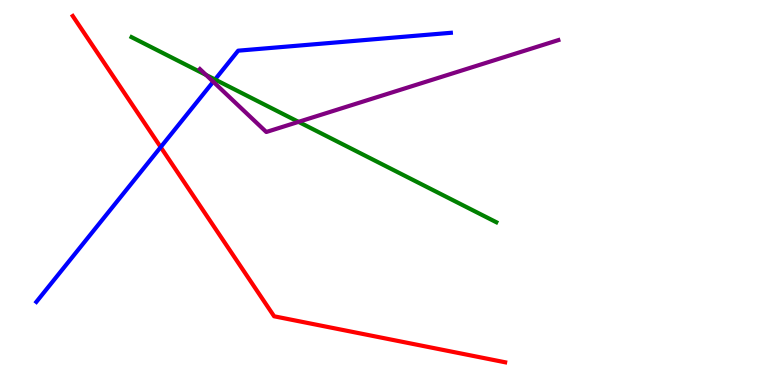[{'lines': ['blue', 'red'], 'intersections': [{'x': 2.07, 'y': 6.18}]}, {'lines': ['green', 'red'], 'intersections': []}, {'lines': ['purple', 'red'], 'intersections': []}, {'lines': ['blue', 'green'], 'intersections': [{'x': 2.77, 'y': 7.94}]}, {'lines': ['blue', 'purple'], 'intersections': [{'x': 2.75, 'y': 7.88}]}, {'lines': ['green', 'purple'], 'intersections': [{'x': 2.66, 'y': 8.05}, {'x': 3.85, 'y': 6.83}]}]